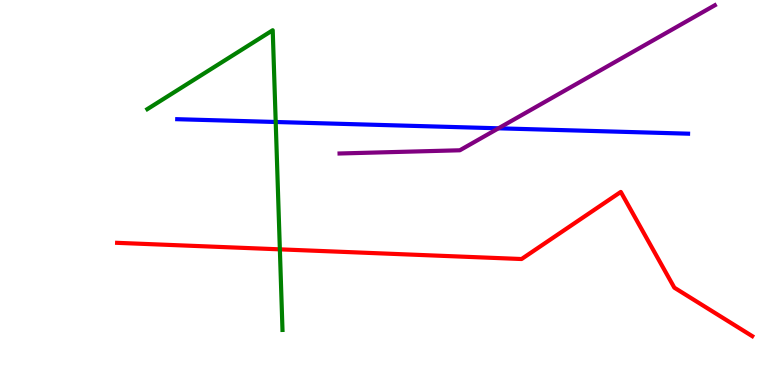[{'lines': ['blue', 'red'], 'intersections': []}, {'lines': ['green', 'red'], 'intersections': [{'x': 3.61, 'y': 3.52}]}, {'lines': ['purple', 'red'], 'intersections': []}, {'lines': ['blue', 'green'], 'intersections': [{'x': 3.56, 'y': 6.83}]}, {'lines': ['blue', 'purple'], 'intersections': [{'x': 6.43, 'y': 6.67}]}, {'lines': ['green', 'purple'], 'intersections': []}]